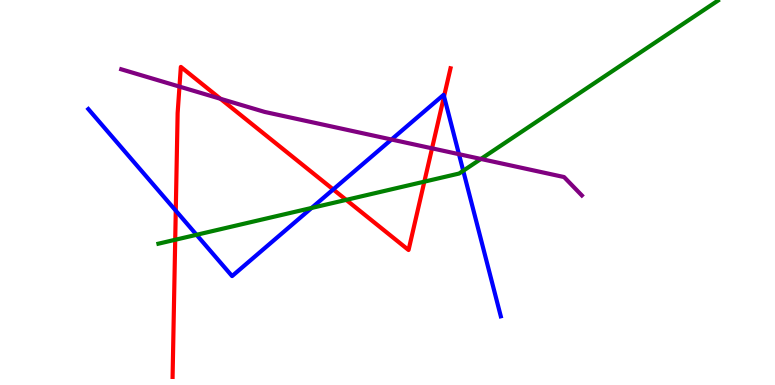[{'lines': ['blue', 'red'], 'intersections': [{'x': 2.27, 'y': 4.53}, {'x': 4.3, 'y': 5.08}, {'x': 5.73, 'y': 7.5}]}, {'lines': ['green', 'red'], 'intersections': [{'x': 2.26, 'y': 3.77}, {'x': 4.47, 'y': 4.81}, {'x': 5.48, 'y': 5.28}]}, {'lines': ['purple', 'red'], 'intersections': [{'x': 2.32, 'y': 7.75}, {'x': 2.84, 'y': 7.43}, {'x': 5.57, 'y': 6.15}]}, {'lines': ['blue', 'green'], 'intersections': [{'x': 2.54, 'y': 3.9}, {'x': 4.02, 'y': 4.6}, {'x': 5.98, 'y': 5.56}]}, {'lines': ['blue', 'purple'], 'intersections': [{'x': 5.05, 'y': 6.38}, {'x': 5.92, 'y': 6.0}]}, {'lines': ['green', 'purple'], 'intersections': [{'x': 6.21, 'y': 5.87}]}]